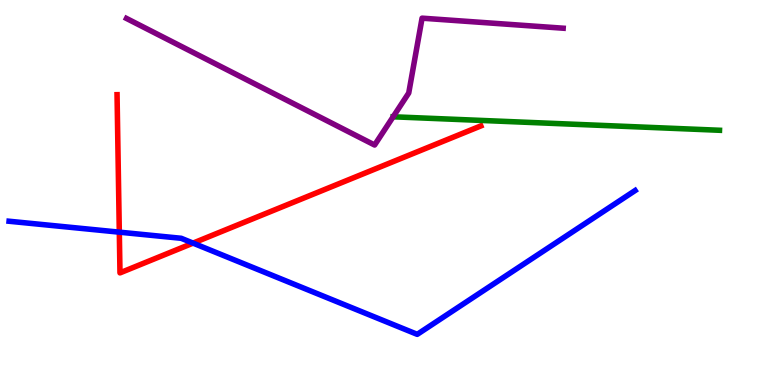[{'lines': ['blue', 'red'], 'intersections': [{'x': 1.54, 'y': 3.97}, {'x': 2.49, 'y': 3.69}]}, {'lines': ['green', 'red'], 'intersections': []}, {'lines': ['purple', 'red'], 'intersections': []}, {'lines': ['blue', 'green'], 'intersections': []}, {'lines': ['blue', 'purple'], 'intersections': []}, {'lines': ['green', 'purple'], 'intersections': [{'x': 5.07, 'y': 6.97}]}]